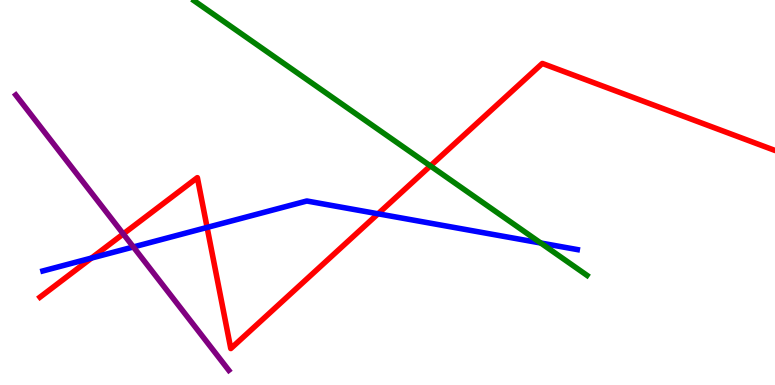[{'lines': ['blue', 'red'], 'intersections': [{'x': 1.18, 'y': 3.3}, {'x': 2.67, 'y': 4.09}, {'x': 4.88, 'y': 4.45}]}, {'lines': ['green', 'red'], 'intersections': [{'x': 5.55, 'y': 5.69}]}, {'lines': ['purple', 'red'], 'intersections': [{'x': 1.59, 'y': 3.92}]}, {'lines': ['blue', 'green'], 'intersections': [{'x': 6.98, 'y': 3.69}]}, {'lines': ['blue', 'purple'], 'intersections': [{'x': 1.72, 'y': 3.59}]}, {'lines': ['green', 'purple'], 'intersections': []}]